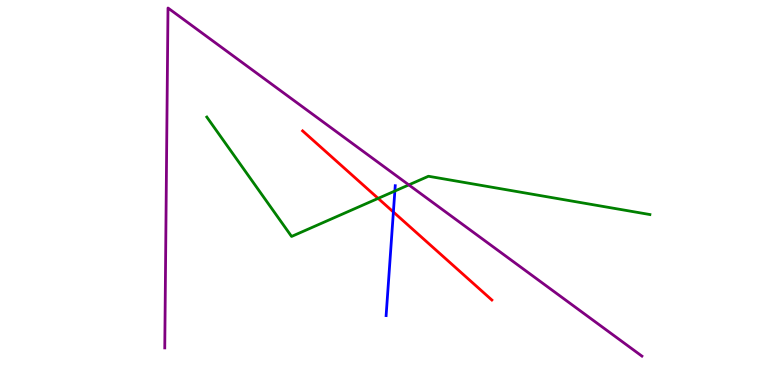[{'lines': ['blue', 'red'], 'intersections': [{'x': 5.08, 'y': 4.49}]}, {'lines': ['green', 'red'], 'intersections': [{'x': 4.88, 'y': 4.85}]}, {'lines': ['purple', 'red'], 'intersections': []}, {'lines': ['blue', 'green'], 'intersections': [{'x': 5.09, 'y': 5.04}]}, {'lines': ['blue', 'purple'], 'intersections': []}, {'lines': ['green', 'purple'], 'intersections': [{'x': 5.28, 'y': 5.2}]}]